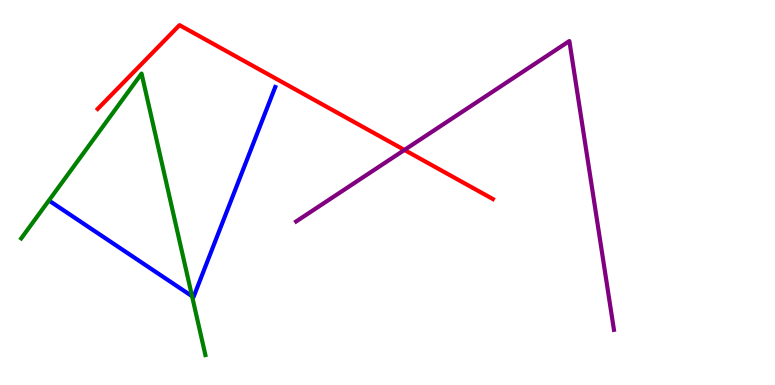[{'lines': ['blue', 'red'], 'intersections': []}, {'lines': ['green', 'red'], 'intersections': []}, {'lines': ['purple', 'red'], 'intersections': [{'x': 5.22, 'y': 6.11}]}, {'lines': ['blue', 'green'], 'intersections': [{'x': 2.48, 'y': 2.31}]}, {'lines': ['blue', 'purple'], 'intersections': []}, {'lines': ['green', 'purple'], 'intersections': []}]